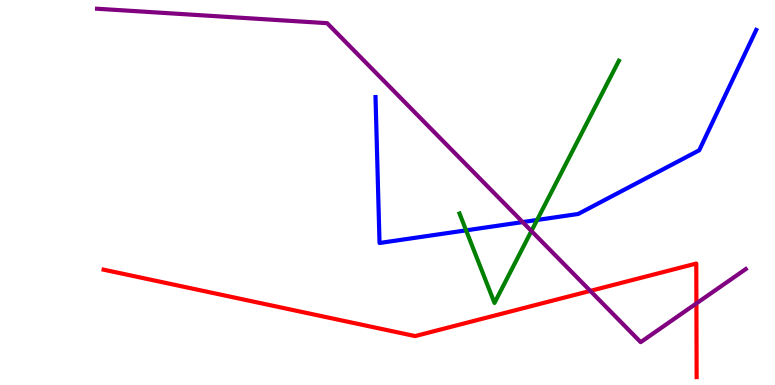[{'lines': ['blue', 'red'], 'intersections': []}, {'lines': ['green', 'red'], 'intersections': []}, {'lines': ['purple', 'red'], 'intersections': [{'x': 7.62, 'y': 2.44}, {'x': 8.99, 'y': 2.12}]}, {'lines': ['blue', 'green'], 'intersections': [{'x': 6.01, 'y': 4.02}, {'x': 6.93, 'y': 4.29}]}, {'lines': ['blue', 'purple'], 'intersections': [{'x': 6.74, 'y': 4.23}]}, {'lines': ['green', 'purple'], 'intersections': [{'x': 6.86, 'y': 4.0}]}]